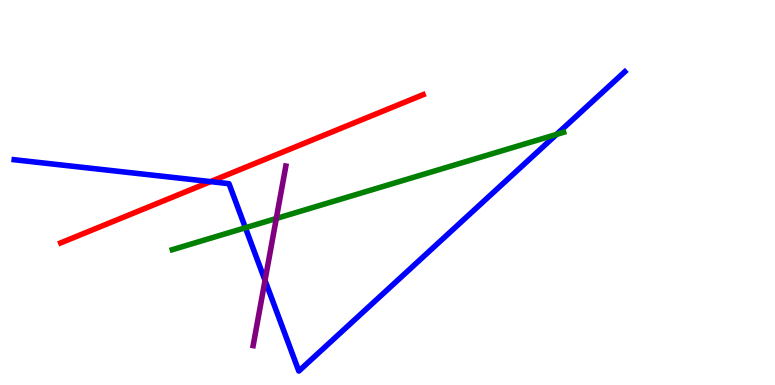[{'lines': ['blue', 'red'], 'intersections': [{'x': 2.72, 'y': 5.28}]}, {'lines': ['green', 'red'], 'intersections': []}, {'lines': ['purple', 'red'], 'intersections': []}, {'lines': ['blue', 'green'], 'intersections': [{'x': 3.17, 'y': 4.08}, {'x': 7.18, 'y': 6.51}]}, {'lines': ['blue', 'purple'], 'intersections': [{'x': 3.42, 'y': 2.72}]}, {'lines': ['green', 'purple'], 'intersections': [{'x': 3.57, 'y': 4.32}]}]